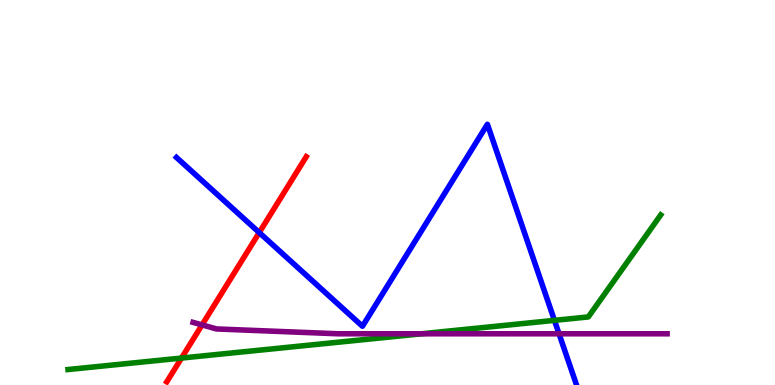[{'lines': ['blue', 'red'], 'intersections': [{'x': 3.35, 'y': 3.96}]}, {'lines': ['green', 'red'], 'intersections': [{'x': 2.34, 'y': 0.7}]}, {'lines': ['purple', 'red'], 'intersections': [{'x': 2.61, 'y': 1.56}]}, {'lines': ['blue', 'green'], 'intersections': [{'x': 7.15, 'y': 1.68}]}, {'lines': ['blue', 'purple'], 'intersections': [{'x': 7.21, 'y': 1.33}]}, {'lines': ['green', 'purple'], 'intersections': [{'x': 5.44, 'y': 1.33}]}]